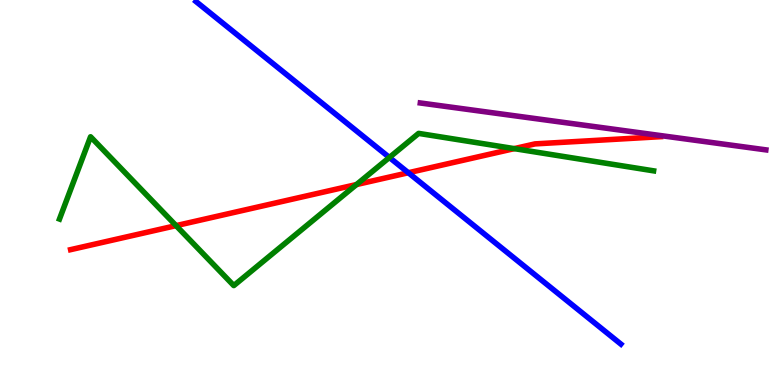[{'lines': ['blue', 'red'], 'intersections': [{'x': 5.27, 'y': 5.51}]}, {'lines': ['green', 'red'], 'intersections': [{'x': 2.27, 'y': 4.14}, {'x': 4.6, 'y': 5.21}, {'x': 6.64, 'y': 6.14}]}, {'lines': ['purple', 'red'], 'intersections': []}, {'lines': ['blue', 'green'], 'intersections': [{'x': 5.02, 'y': 5.91}]}, {'lines': ['blue', 'purple'], 'intersections': []}, {'lines': ['green', 'purple'], 'intersections': []}]